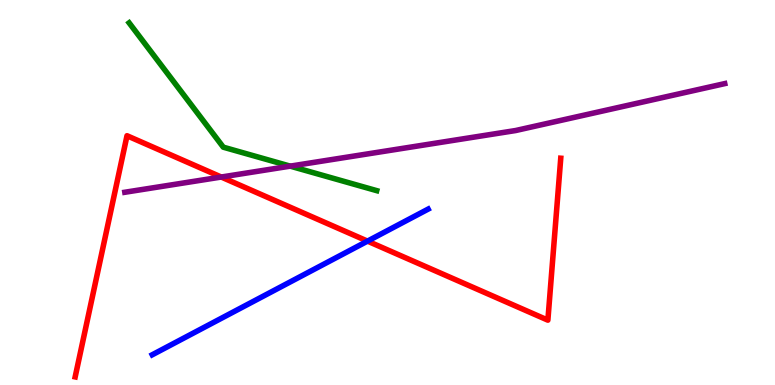[{'lines': ['blue', 'red'], 'intersections': [{'x': 4.74, 'y': 3.74}]}, {'lines': ['green', 'red'], 'intersections': []}, {'lines': ['purple', 'red'], 'intersections': [{'x': 2.85, 'y': 5.4}]}, {'lines': ['blue', 'green'], 'intersections': []}, {'lines': ['blue', 'purple'], 'intersections': []}, {'lines': ['green', 'purple'], 'intersections': [{'x': 3.74, 'y': 5.68}]}]